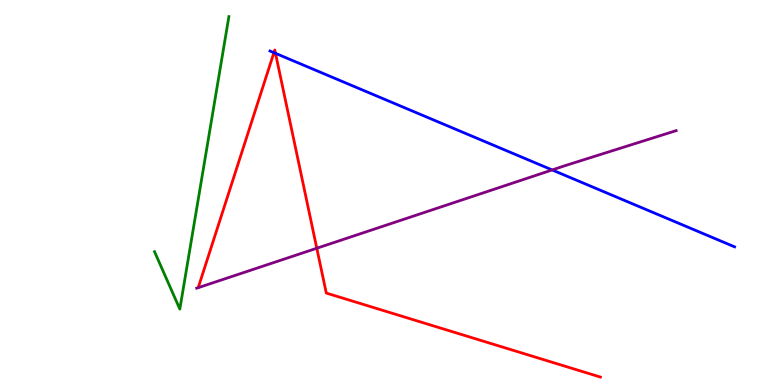[{'lines': ['blue', 'red'], 'intersections': [{'x': 3.53, 'y': 8.63}, {'x': 3.55, 'y': 8.62}]}, {'lines': ['green', 'red'], 'intersections': []}, {'lines': ['purple', 'red'], 'intersections': [{'x': 4.09, 'y': 3.55}]}, {'lines': ['blue', 'green'], 'intersections': []}, {'lines': ['blue', 'purple'], 'intersections': [{'x': 7.12, 'y': 5.59}]}, {'lines': ['green', 'purple'], 'intersections': []}]